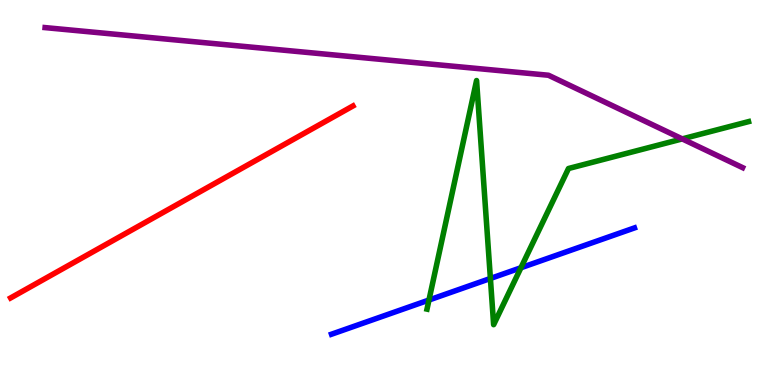[{'lines': ['blue', 'red'], 'intersections': []}, {'lines': ['green', 'red'], 'intersections': []}, {'lines': ['purple', 'red'], 'intersections': []}, {'lines': ['blue', 'green'], 'intersections': [{'x': 5.54, 'y': 2.21}, {'x': 6.33, 'y': 2.77}, {'x': 6.72, 'y': 3.05}]}, {'lines': ['blue', 'purple'], 'intersections': []}, {'lines': ['green', 'purple'], 'intersections': [{'x': 8.8, 'y': 6.39}]}]